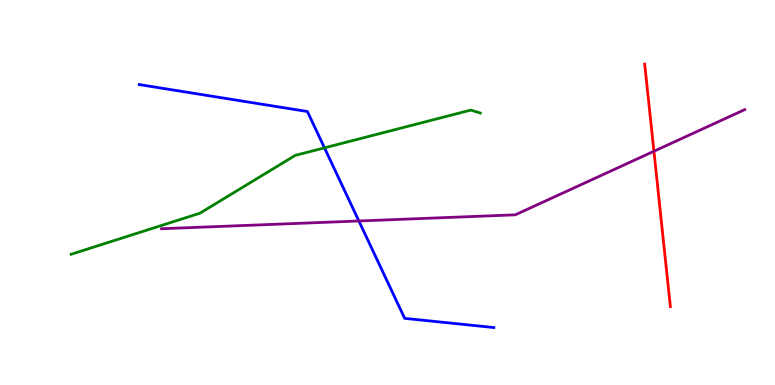[{'lines': ['blue', 'red'], 'intersections': []}, {'lines': ['green', 'red'], 'intersections': []}, {'lines': ['purple', 'red'], 'intersections': [{'x': 8.44, 'y': 6.07}]}, {'lines': ['blue', 'green'], 'intersections': [{'x': 4.19, 'y': 6.16}]}, {'lines': ['blue', 'purple'], 'intersections': [{'x': 4.63, 'y': 4.26}]}, {'lines': ['green', 'purple'], 'intersections': []}]